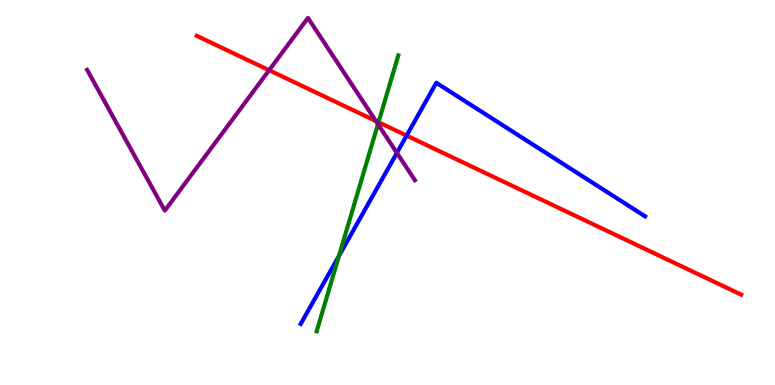[{'lines': ['blue', 'red'], 'intersections': [{'x': 5.25, 'y': 6.48}]}, {'lines': ['green', 'red'], 'intersections': [{'x': 4.88, 'y': 6.82}]}, {'lines': ['purple', 'red'], 'intersections': [{'x': 3.47, 'y': 8.18}, {'x': 4.85, 'y': 6.86}]}, {'lines': ['blue', 'green'], 'intersections': [{'x': 4.37, 'y': 3.35}]}, {'lines': ['blue', 'purple'], 'intersections': [{'x': 5.12, 'y': 6.03}]}, {'lines': ['green', 'purple'], 'intersections': [{'x': 4.88, 'y': 6.77}]}]